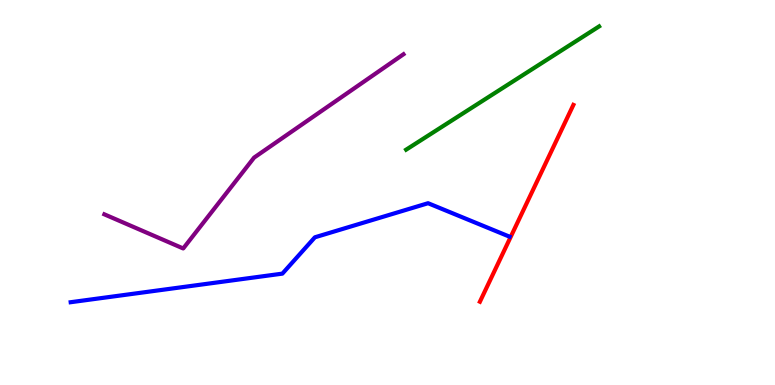[{'lines': ['blue', 'red'], 'intersections': []}, {'lines': ['green', 'red'], 'intersections': []}, {'lines': ['purple', 'red'], 'intersections': []}, {'lines': ['blue', 'green'], 'intersections': []}, {'lines': ['blue', 'purple'], 'intersections': []}, {'lines': ['green', 'purple'], 'intersections': []}]